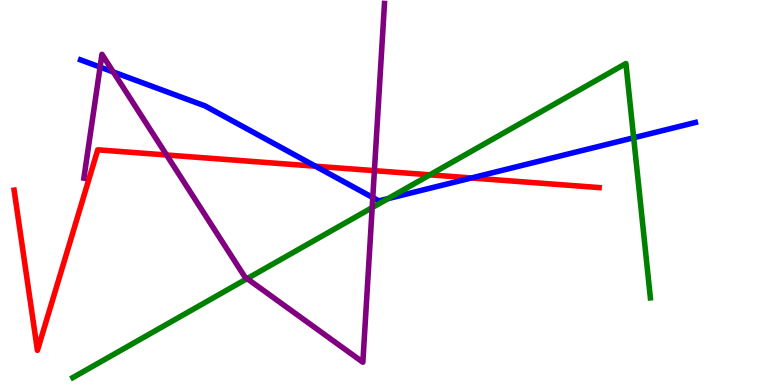[{'lines': ['blue', 'red'], 'intersections': [{'x': 4.07, 'y': 5.68}, {'x': 6.08, 'y': 5.38}]}, {'lines': ['green', 'red'], 'intersections': [{'x': 5.55, 'y': 5.46}]}, {'lines': ['purple', 'red'], 'intersections': [{'x': 2.15, 'y': 5.97}, {'x': 4.83, 'y': 5.57}]}, {'lines': ['blue', 'green'], 'intersections': [{'x': 5.01, 'y': 4.84}, {'x': 8.18, 'y': 6.42}]}, {'lines': ['blue', 'purple'], 'intersections': [{'x': 1.29, 'y': 8.26}, {'x': 1.46, 'y': 8.13}, {'x': 4.81, 'y': 4.87}]}, {'lines': ['green', 'purple'], 'intersections': [{'x': 3.19, 'y': 2.76}, {'x': 4.8, 'y': 4.61}]}]